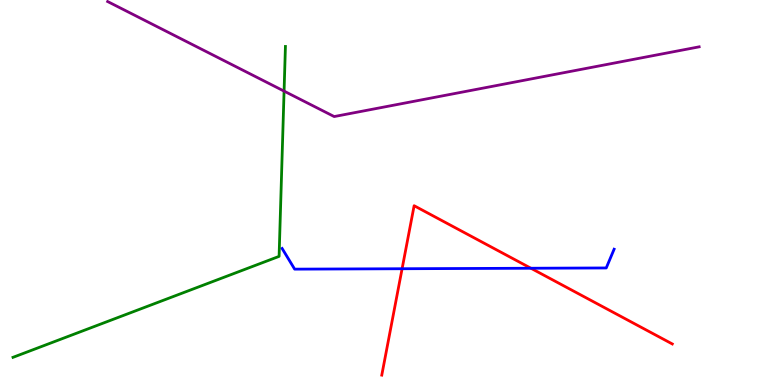[{'lines': ['blue', 'red'], 'intersections': [{'x': 5.19, 'y': 3.02}, {'x': 6.85, 'y': 3.03}]}, {'lines': ['green', 'red'], 'intersections': []}, {'lines': ['purple', 'red'], 'intersections': []}, {'lines': ['blue', 'green'], 'intersections': []}, {'lines': ['blue', 'purple'], 'intersections': []}, {'lines': ['green', 'purple'], 'intersections': [{'x': 3.67, 'y': 7.63}]}]